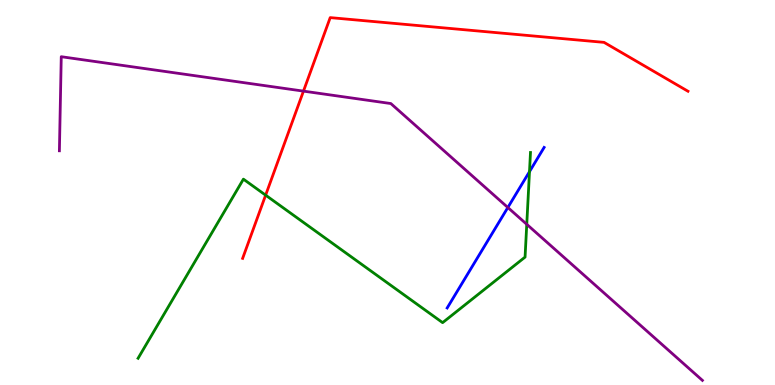[{'lines': ['blue', 'red'], 'intersections': []}, {'lines': ['green', 'red'], 'intersections': [{'x': 3.43, 'y': 4.93}]}, {'lines': ['purple', 'red'], 'intersections': [{'x': 3.92, 'y': 7.63}]}, {'lines': ['blue', 'green'], 'intersections': [{'x': 6.83, 'y': 5.54}]}, {'lines': ['blue', 'purple'], 'intersections': [{'x': 6.55, 'y': 4.61}]}, {'lines': ['green', 'purple'], 'intersections': [{'x': 6.8, 'y': 4.17}]}]